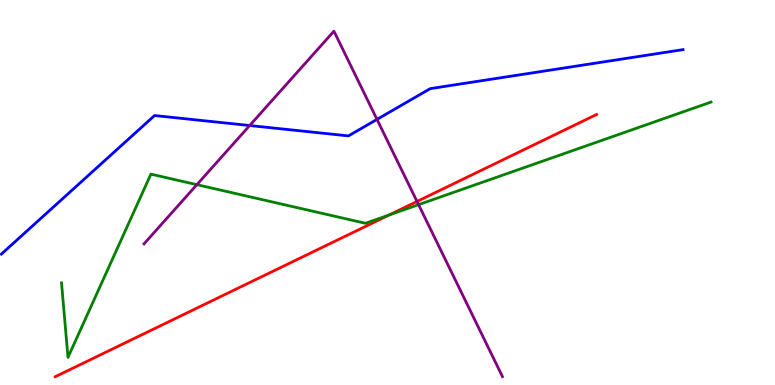[{'lines': ['blue', 'red'], 'intersections': []}, {'lines': ['green', 'red'], 'intersections': [{'x': 5.02, 'y': 4.42}]}, {'lines': ['purple', 'red'], 'intersections': [{'x': 5.38, 'y': 4.77}]}, {'lines': ['blue', 'green'], 'intersections': []}, {'lines': ['blue', 'purple'], 'intersections': [{'x': 3.22, 'y': 6.74}, {'x': 4.86, 'y': 6.9}]}, {'lines': ['green', 'purple'], 'intersections': [{'x': 2.54, 'y': 5.2}, {'x': 5.4, 'y': 4.68}]}]